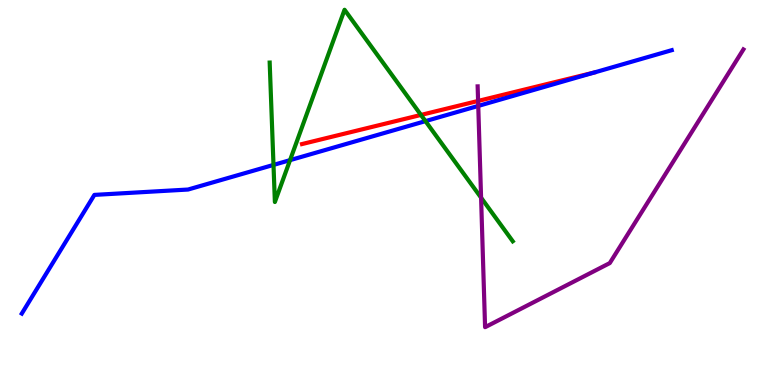[{'lines': ['blue', 'red'], 'intersections': [{'x': 7.67, 'y': 8.12}]}, {'lines': ['green', 'red'], 'intersections': [{'x': 5.43, 'y': 7.01}]}, {'lines': ['purple', 'red'], 'intersections': [{'x': 6.17, 'y': 7.38}]}, {'lines': ['blue', 'green'], 'intersections': [{'x': 3.53, 'y': 5.72}, {'x': 3.74, 'y': 5.84}, {'x': 5.49, 'y': 6.85}]}, {'lines': ['blue', 'purple'], 'intersections': [{'x': 6.17, 'y': 7.25}]}, {'lines': ['green', 'purple'], 'intersections': [{'x': 6.21, 'y': 4.87}]}]